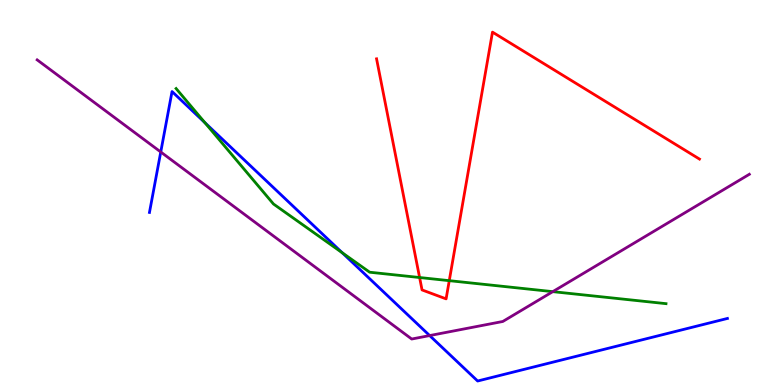[{'lines': ['blue', 'red'], 'intersections': []}, {'lines': ['green', 'red'], 'intersections': [{'x': 5.41, 'y': 2.79}, {'x': 5.8, 'y': 2.71}]}, {'lines': ['purple', 'red'], 'intersections': []}, {'lines': ['blue', 'green'], 'intersections': [{'x': 2.64, 'y': 6.82}, {'x': 4.42, 'y': 3.43}]}, {'lines': ['blue', 'purple'], 'intersections': [{'x': 2.07, 'y': 6.05}, {'x': 5.54, 'y': 1.28}]}, {'lines': ['green', 'purple'], 'intersections': [{'x': 7.13, 'y': 2.42}]}]